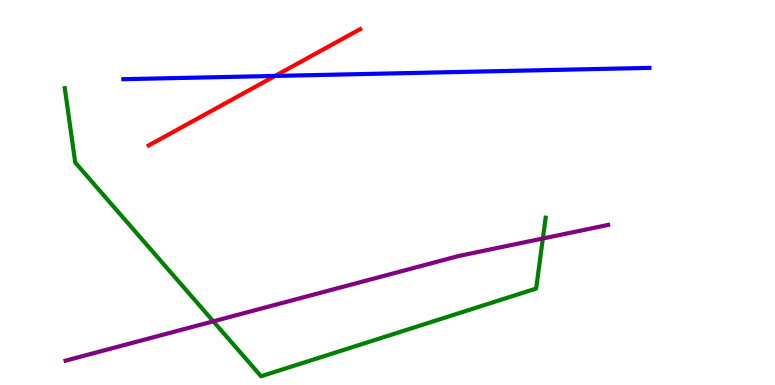[{'lines': ['blue', 'red'], 'intersections': [{'x': 3.55, 'y': 8.03}]}, {'lines': ['green', 'red'], 'intersections': []}, {'lines': ['purple', 'red'], 'intersections': []}, {'lines': ['blue', 'green'], 'intersections': []}, {'lines': ['blue', 'purple'], 'intersections': []}, {'lines': ['green', 'purple'], 'intersections': [{'x': 2.75, 'y': 1.65}, {'x': 7.0, 'y': 3.81}]}]